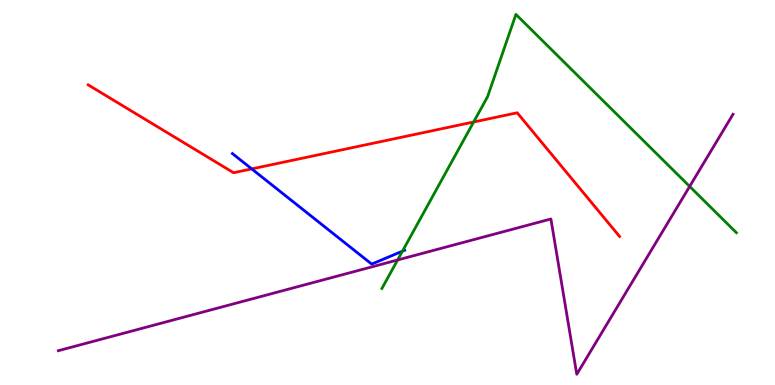[{'lines': ['blue', 'red'], 'intersections': [{'x': 3.25, 'y': 5.61}]}, {'lines': ['green', 'red'], 'intersections': [{'x': 6.11, 'y': 6.83}]}, {'lines': ['purple', 'red'], 'intersections': []}, {'lines': ['blue', 'green'], 'intersections': [{'x': 5.19, 'y': 3.48}]}, {'lines': ['blue', 'purple'], 'intersections': []}, {'lines': ['green', 'purple'], 'intersections': [{'x': 5.13, 'y': 3.25}, {'x': 8.9, 'y': 5.16}]}]